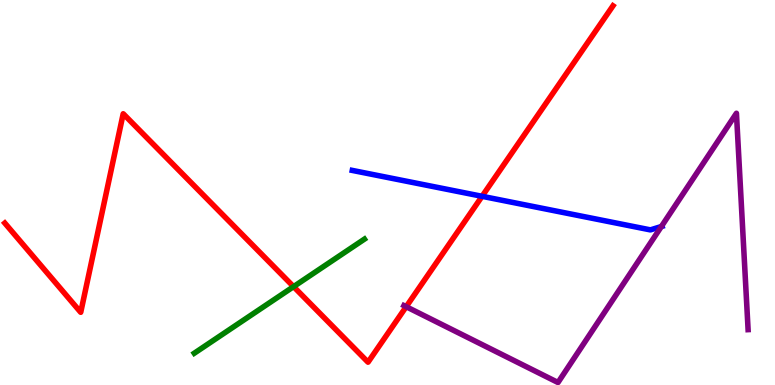[{'lines': ['blue', 'red'], 'intersections': [{'x': 6.22, 'y': 4.9}]}, {'lines': ['green', 'red'], 'intersections': [{'x': 3.79, 'y': 2.55}]}, {'lines': ['purple', 'red'], 'intersections': [{'x': 5.24, 'y': 2.03}]}, {'lines': ['blue', 'green'], 'intersections': []}, {'lines': ['blue', 'purple'], 'intersections': [{'x': 8.53, 'y': 4.12}]}, {'lines': ['green', 'purple'], 'intersections': []}]